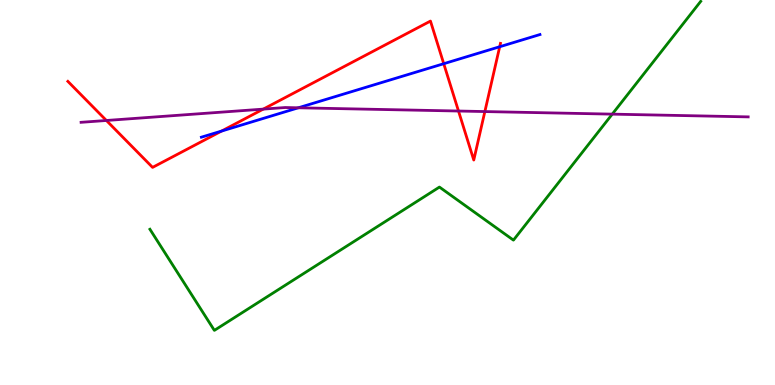[{'lines': ['blue', 'red'], 'intersections': [{'x': 2.86, 'y': 6.6}, {'x': 5.73, 'y': 8.35}, {'x': 6.45, 'y': 8.79}]}, {'lines': ['green', 'red'], 'intersections': []}, {'lines': ['purple', 'red'], 'intersections': [{'x': 1.37, 'y': 6.87}, {'x': 3.4, 'y': 7.17}, {'x': 5.92, 'y': 7.12}, {'x': 6.26, 'y': 7.1}]}, {'lines': ['blue', 'green'], 'intersections': []}, {'lines': ['blue', 'purple'], 'intersections': [{'x': 3.85, 'y': 7.2}]}, {'lines': ['green', 'purple'], 'intersections': [{'x': 7.9, 'y': 7.04}]}]